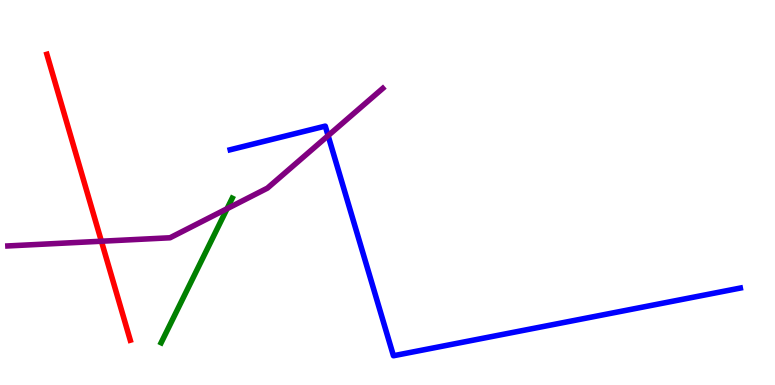[{'lines': ['blue', 'red'], 'intersections': []}, {'lines': ['green', 'red'], 'intersections': []}, {'lines': ['purple', 'red'], 'intersections': [{'x': 1.31, 'y': 3.73}]}, {'lines': ['blue', 'green'], 'intersections': []}, {'lines': ['blue', 'purple'], 'intersections': [{'x': 4.23, 'y': 6.48}]}, {'lines': ['green', 'purple'], 'intersections': [{'x': 2.93, 'y': 4.58}]}]